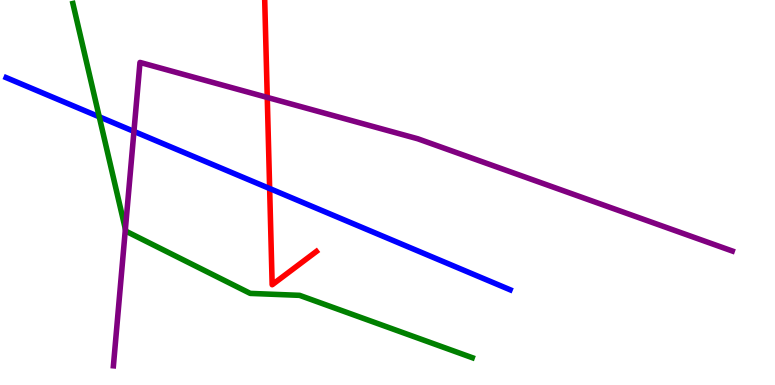[{'lines': ['blue', 'red'], 'intersections': [{'x': 3.48, 'y': 5.1}]}, {'lines': ['green', 'red'], 'intersections': []}, {'lines': ['purple', 'red'], 'intersections': [{'x': 3.45, 'y': 7.47}]}, {'lines': ['blue', 'green'], 'intersections': [{'x': 1.28, 'y': 6.97}]}, {'lines': ['blue', 'purple'], 'intersections': [{'x': 1.73, 'y': 6.59}]}, {'lines': ['green', 'purple'], 'intersections': [{'x': 1.62, 'y': 4.05}]}]